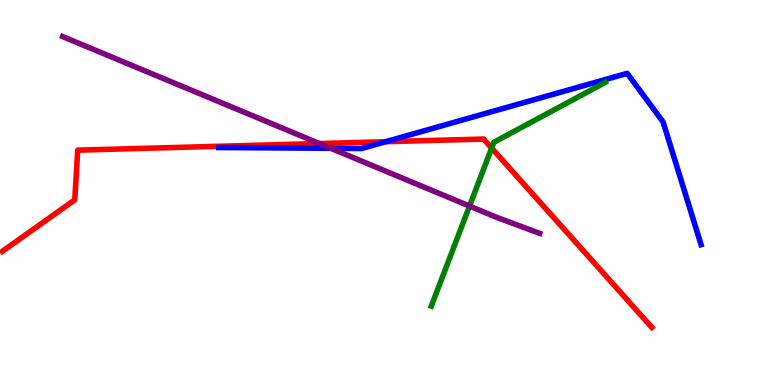[{'lines': ['blue', 'red'], 'intersections': [{'x': 4.98, 'y': 6.32}]}, {'lines': ['green', 'red'], 'intersections': [{'x': 6.34, 'y': 6.15}]}, {'lines': ['purple', 'red'], 'intersections': [{'x': 4.12, 'y': 6.27}]}, {'lines': ['blue', 'green'], 'intersections': []}, {'lines': ['blue', 'purple'], 'intersections': [{'x': 4.27, 'y': 6.15}]}, {'lines': ['green', 'purple'], 'intersections': [{'x': 6.06, 'y': 4.65}]}]